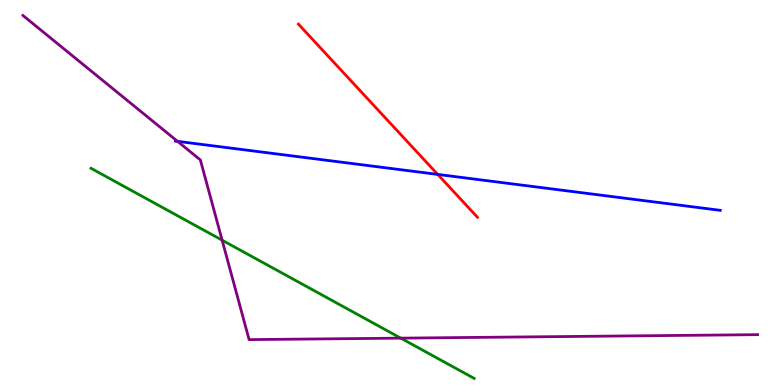[{'lines': ['blue', 'red'], 'intersections': [{'x': 5.65, 'y': 5.47}]}, {'lines': ['green', 'red'], 'intersections': []}, {'lines': ['purple', 'red'], 'intersections': []}, {'lines': ['blue', 'green'], 'intersections': []}, {'lines': ['blue', 'purple'], 'intersections': [{'x': 2.29, 'y': 6.33}]}, {'lines': ['green', 'purple'], 'intersections': [{'x': 2.87, 'y': 3.76}, {'x': 5.17, 'y': 1.22}]}]